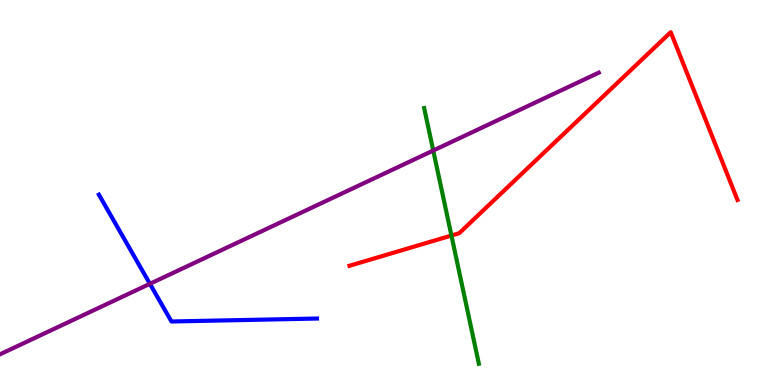[{'lines': ['blue', 'red'], 'intersections': []}, {'lines': ['green', 'red'], 'intersections': [{'x': 5.82, 'y': 3.88}]}, {'lines': ['purple', 'red'], 'intersections': []}, {'lines': ['blue', 'green'], 'intersections': []}, {'lines': ['blue', 'purple'], 'intersections': [{'x': 1.93, 'y': 2.63}]}, {'lines': ['green', 'purple'], 'intersections': [{'x': 5.59, 'y': 6.09}]}]